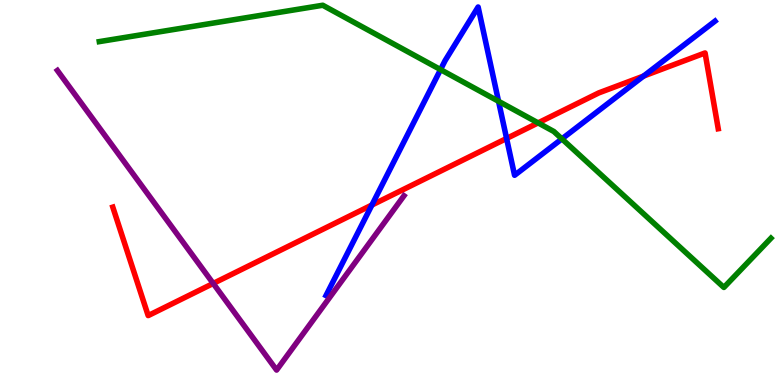[{'lines': ['blue', 'red'], 'intersections': [{'x': 4.8, 'y': 4.67}, {'x': 6.54, 'y': 6.4}, {'x': 8.3, 'y': 8.02}]}, {'lines': ['green', 'red'], 'intersections': [{'x': 6.94, 'y': 6.81}]}, {'lines': ['purple', 'red'], 'intersections': [{'x': 2.75, 'y': 2.64}]}, {'lines': ['blue', 'green'], 'intersections': [{'x': 5.68, 'y': 8.19}, {'x': 6.43, 'y': 7.37}, {'x': 7.25, 'y': 6.39}]}, {'lines': ['blue', 'purple'], 'intersections': []}, {'lines': ['green', 'purple'], 'intersections': []}]